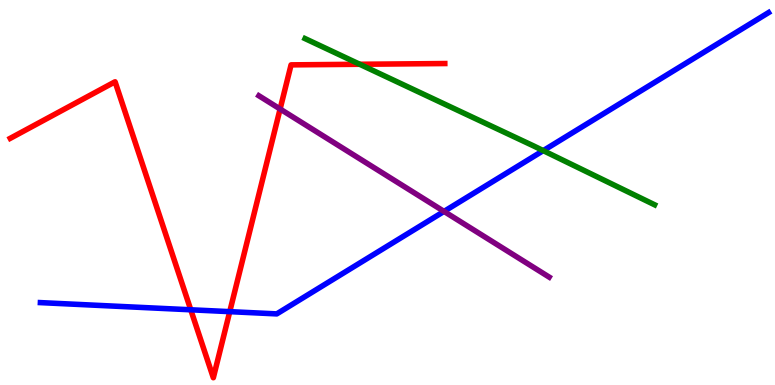[{'lines': ['blue', 'red'], 'intersections': [{'x': 2.46, 'y': 1.95}, {'x': 2.96, 'y': 1.91}]}, {'lines': ['green', 'red'], 'intersections': [{'x': 4.64, 'y': 8.33}]}, {'lines': ['purple', 'red'], 'intersections': [{'x': 3.61, 'y': 7.17}]}, {'lines': ['blue', 'green'], 'intersections': [{'x': 7.01, 'y': 6.09}]}, {'lines': ['blue', 'purple'], 'intersections': [{'x': 5.73, 'y': 4.51}]}, {'lines': ['green', 'purple'], 'intersections': []}]